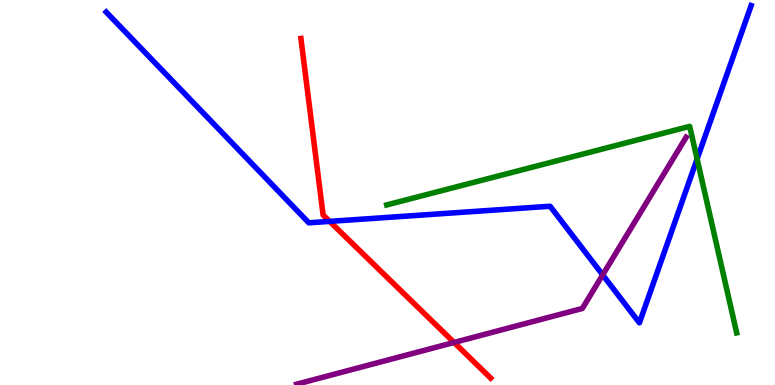[{'lines': ['blue', 'red'], 'intersections': [{'x': 4.25, 'y': 4.25}]}, {'lines': ['green', 'red'], 'intersections': []}, {'lines': ['purple', 'red'], 'intersections': [{'x': 5.86, 'y': 1.1}]}, {'lines': ['blue', 'green'], 'intersections': [{'x': 8.99, 'y': 5.87}]}, {'lines': ['blue', 'purple'], 'intersections': [{'x': 7.78, 'y': 2.86}]}, {'lines': ['green', 'purple'], 'intersections': []}]